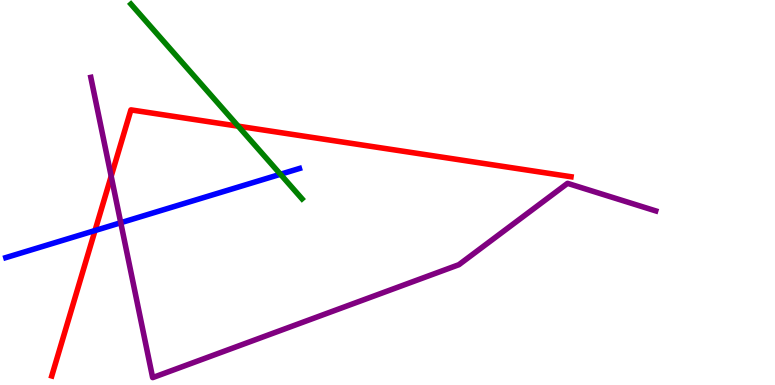[{'lines': ['blue', 'red'], 'intersections': [{'x': 1.23, 'y': 4.01}]}, {'lines': ['green', 'red'], 'intersections': [{'x': 3.07, 'y': 6.72}]}, {'lines': ['purple', 'red'], 'intersections': [{'x': 1.43, 'y': 5.42}]}, {'lines': ['blue', 'green'], 'intersections': [{'x': 3.62, 'y': 5.47}]}, {'lines': ['blue', 'purple'], 'intersections': [{'x': 1.56, 'y': 4.21}]}, {'lines': ['green', 'purple'], 'intersections': []}]